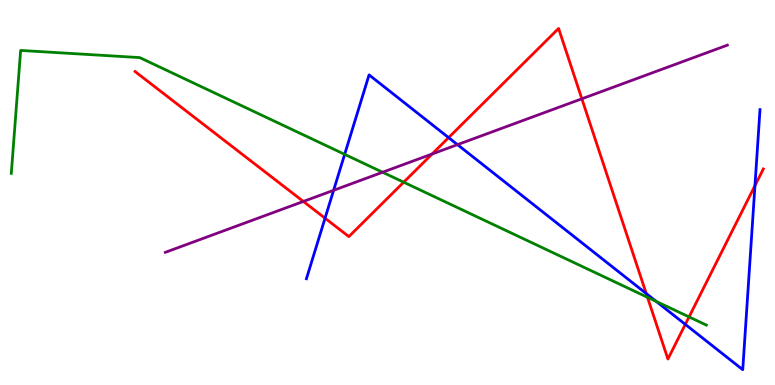[{'lines': ['blue', 'red'], 'intersections': [{'x': 4.19, 'y': 4.33}, {'x': 5.79, 'y': 6.43}, {'x': 8.34, 'y': 2.38}, {'x': 8.84, 'y': 1.57}, {'x': 9.74, 'y': 5.18}]}, {'lines': ['green', 'red'], 'intersections': [{'x': 5.21, 'y': 5.27}, {'x': 8.35, 'y': 2.28}, {'x': 8.89, 'y': 1.77}]}, {'lines': ['purple', 'red'], 'intersections': [{'x': 3.91, 'y': 4.77}, {'x': 5.58, 'y': 6.0}, {'x': 7.51, 'y': 7.43}]}, {'lines': ['blue', 'green'], 'intersections': [{'x': 4.45, 'y': 5.99}, {'x': 8.47, 'y': 2.17}]}, {'lines': ['blue', 'purple'], 'intersections': [{'x': 4.3, 'y': 5.06}, {'x': 5.9, 'y': 6.24}]}, {'lines': ['green', 'purple'], 'intersections': [{'x': 4.94, 'y': 5.53}]}]